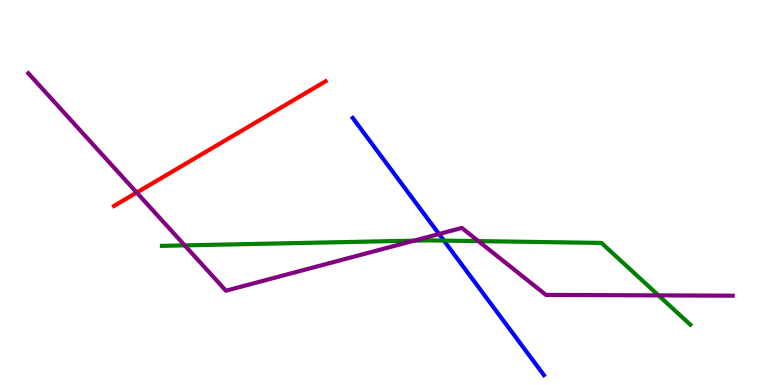[{'lines': ['blue', 'red'], 'intersections': []}, {'lines': ['green', 'red'], 'intersections': []}, {'lines': ['purple', 'red'], 'intersections': [{'x': 1.76, 'y': 5.0}]}, {'lines': ['blue', 'green'], 'intersections': [{'x': 5.73, 'y': 3.75}]}, {'lines': ['blue', 'purple'], 'intersections': [{'x': 5.66, 'y': 3.92}]}, {'lines': ['green', 'purple'], 'intersections': [{'x': 2.38, 'y': 3.63}, {'x': 5.34, 'y': 3.75}, {'x': 6.17, 'y': 3.74}, {'x': 8.5, 'y': 2.33}]}]